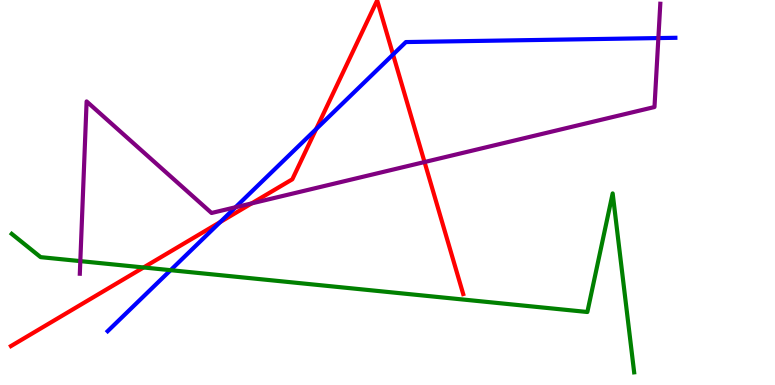[{'lines': ['blue', 'red'], 'intersections': [{'x': 2.84, 'y': 4.23}, {'x': 4.08, 'y': 6.65}, {'x': 5.07, 'y': 8.58}]}, {'lines': ['green', 'red'], 'intersections': [{'x': 1.85, 'y': 3.05}]}, {'lines': ['purple', 'red'], 'intersections': [{'x': 3.25, 'y': 4.72}, {'x': 5.48, 'y': 5.79}]}, {'lines': ['blue', 'green'], 'intersections': [{'x': 2.2, 'y': 2.98}]}, {'lines': ['blue', 'purple'], 'intersections': [{'x': 3.04, 'y': 4.62}, {'x': 8.5, 'y': 9.01}]}, {'lines': ['green', 'purple'], 'intersections': [{'x': 1.04, 'y': 3.22}]}]